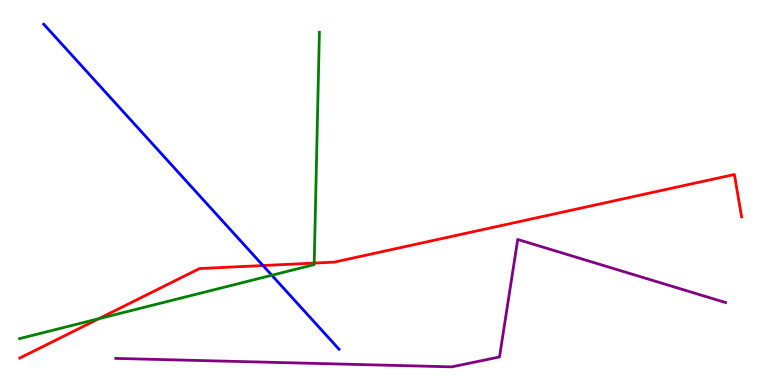[{'lines': ['blue', 'red'], 'intersections': [{'x': 3.39, 'y': 3.1}]}, {'lines': ['green', 'red'], 'intersections': [{'x': 1.28, 'y': 1.72}, {'x': 4.05, 'y': 3.17}]}, {'lines': ['purple', 'red'], 'intersections': []}, {'lines': ['blue', 'green'], 'intersections': [{'x': 3.51, 'y': 2.85}]}, {'lines': ['blue', 'purple'], 'intersections': []}, {'lines': ['green', 'purple'], 'intersections': []}]